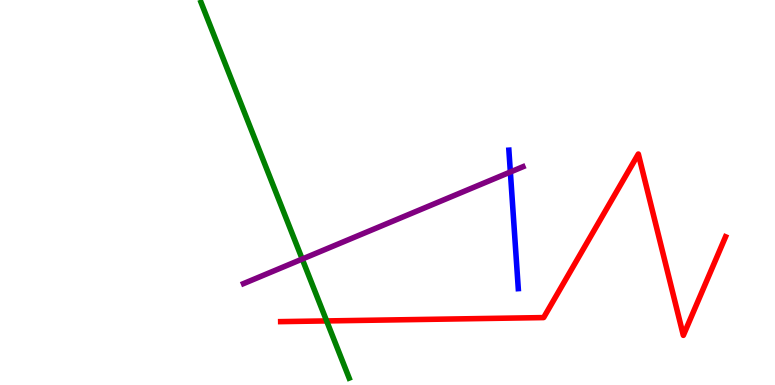[{'lines': ['blue', 'red'], 'intersections': []}, {'lines': ['green', 'red'], 'intersections': [{'x': 4.21, 'y': 1.66}]}, {'lines': ['purple', 'red'], 'intersections': []}, {'lines': ['blue', 'green'], 'intersections': []}, {'lines': ['blue', 'purple'], 'intersections': [{'x': 6.59, 'y': 5.53}]}, {'lines': ['green', 'purple'], 'intersections': [{'x': 3.9, 'y': 3.27}]}]